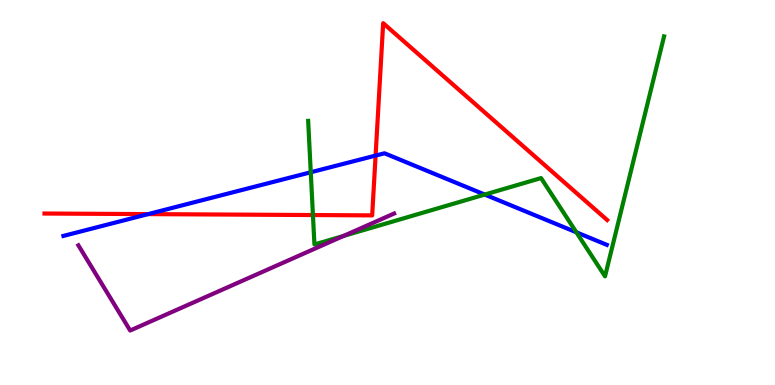[{'lines': ['blue', 'red'], 'intersections': [{'x': 1.91, 'y': 4.44}, {'x': 4.85, 'y': 5.96}]}, {'lines': ['green', 'red'], 'intersections': [{'x': 4.04, 'y': 4.41}]}, {'lines': ['purple', 'red'], 'intersections': []}, {'lines': ['blue', 'green'], 'intersections': [{'x': 4.01, 'y': 5.53}, {'x': 6.25, 'y': 4.95}, {'x': 7.44, 'y': 3.97}]}, {'lines': ['blue', 'purple'], 'intersections': []}, {'lines': ['green', 'purple'], 'intersections': [{'x': 4.43, 'y': 3.87}]}]